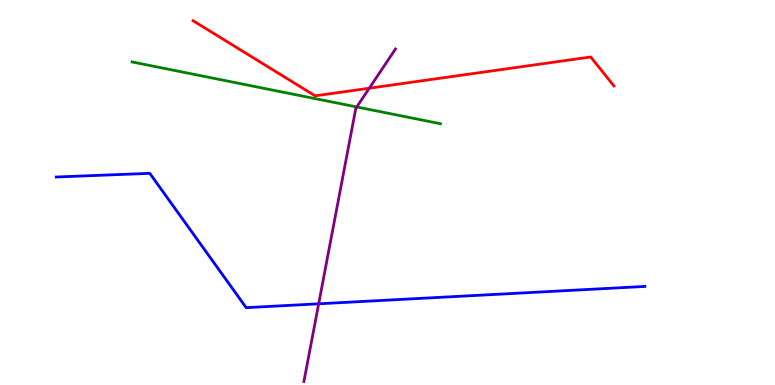[{'lines': ['blue', 'red'], 'intersections': []}, {'lines': ['green', 'red'], 'intersections': []}, {'lines': ['purple', 'red'], 'intersections': [{'x': 4.76, 'y': 7.71}]}, {'lines': ['blue', 'green'], 'intersections': []}, {'lines': ['blue', 'purple'], 'intersections': [{'x': 4.11, 'y': 2.11}]}, {'lines': ['green', 'purple'], 'intersections': [{'x': 4.6, 'y': 7.22}]}]